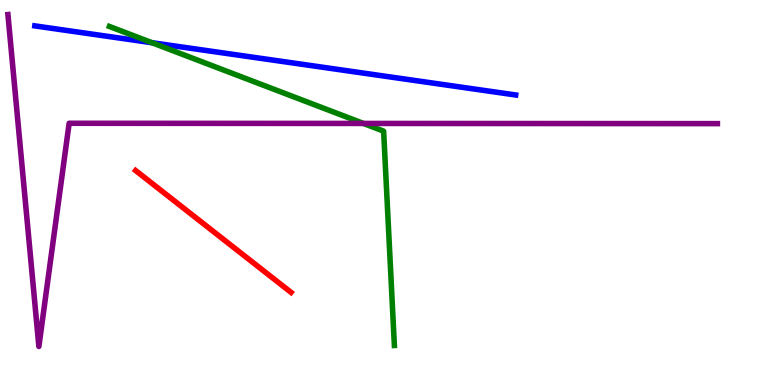[{'lines': ['blue', 'red'], 'intersections': []}, {'lines': ['green', 'red'], 'intersections': []}, {'lines': ['purple', 'red'], 'intersections': []}, {'lines': ['blue', 'green'], 'intersections': [{'x': 1.96, 'y': 8.89}]}, {'lines': ['blue', 'purple'], 'intersections': []}, {'lines': ['green', 'purple'], 'intersections': [{'x': 4.69, 'y': 6.79}]}]